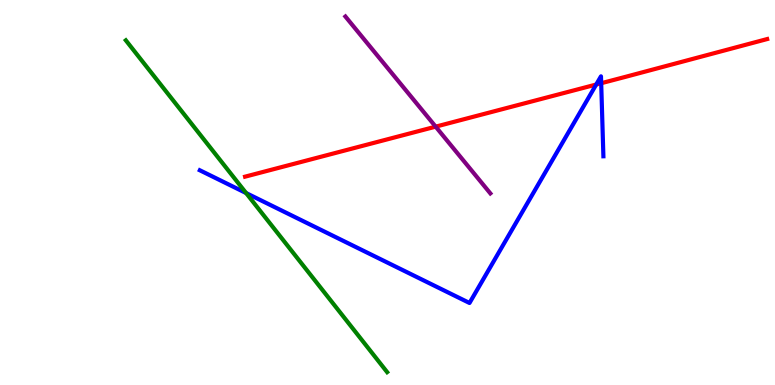[{'lines': ['blue', 'red'], 'intersections': [{'x': 7.69, 'y': 7.8}, {'x': 7.76, 'y': 7.84}]}, {'lines': ['green', 'red'], 'intersections': []}, {'lines': ['purple', 'red'], 'intersections': [{'x': 5.62, 'y': 6.71}]}, {'lines': ['blue', 'green'], 'intersections': [{'x': 3.18, 'y': 4.99}]}, {'lines': ['blue', 'purple'], 'intersections': []}, {'lines': ['green', 'purple'], 'intersections': []}]